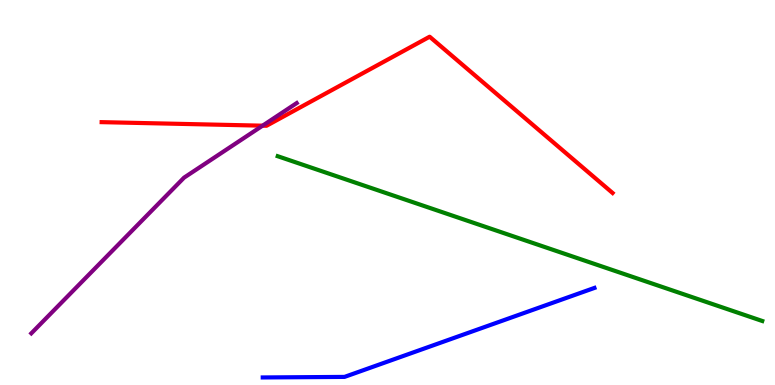[{'lines': ['blue', 'red'], 'intersections': []}, {'lines': ['green', 'red'], 'intersections': []}, {'lines': ['purple', 'red'], 'intersections': [{'x': 3.39, 'y': 6.74}]}, {'lines': ['blue', 'green'], 'intersections': []}, {'lines': ['blue', 'purple'], 'intersections': []}, {'lines': ['green', 'purple'], 'intersections': []}]